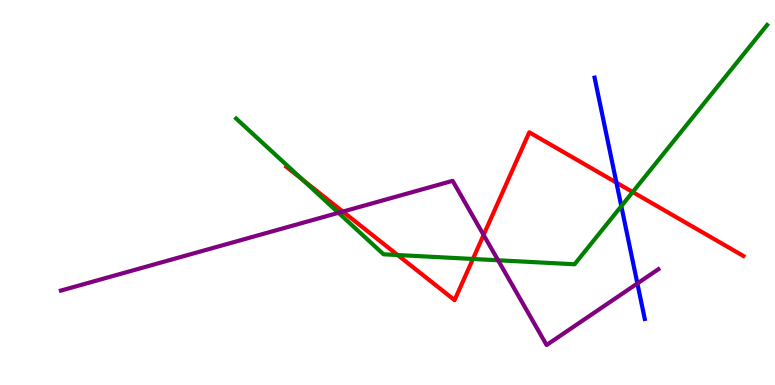[{'lines': ['blue', 'red'], 'intersections': [{'x': 7.95, 'y': 5.26}]}, {'lines': ['green', 'red'], 'intersections': [{'x': 3.9, 'y': 5.34}, {'x': 5.13, 'y': 3.38}, {'x': 6.1, 'y': 3.27}, {'x': 8.16, 'y': 5.01}]}, {'lines': ['purple', 'red'], 'intersections': [{'x': 4.42, 'y': 4.5}, {'x': 6.24, 'y': 3.9}]}, {'lines': ['blue', 'green'], 'intersections': [{'x': 8.02, 'y': 4.65}]}, {'lines': ['blue', 'purple'], 'intersections': [{'x': 8.22, 'y': 2.64}]}, {'lines': ['green', 'purple'], 'intersections': [{'x': 4.37, 'y': 4.47}, {'x': 6.43, 'y': 3.24}]}]